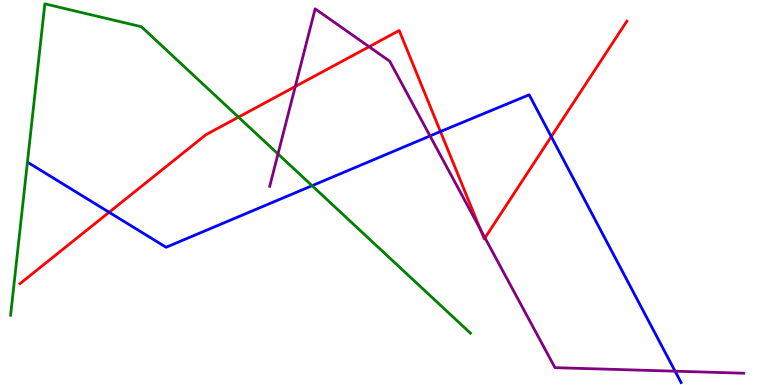[{'lines': ['blue', 'red'], 'intersections': [{'x': 1.41, 'y': 4.49}, {'x': 5.68, 'y': 6.58}, {'x': 7.11, 'y': 6.45}]}, {'lines': ['green', 'red'], 'intersections': [{'x': 3.08, 'y': 6.96}]}, {'lines': ['purple', 'red'], 'intersections': [{'x': 3.81, 'y': 7.75}, {'x': 4.76, 'y': 8.79}, {'x': 6.2, 'y': 4.05}, {'x': 6.26, 'y': 3.82}]}, {'lines': ['blue', 'green'], 'intersections': [{'x': 4.03, 'y': 5.18}]}, {'lines': ['blue', 'purple'], 'intersections': [{'x': 5.55, 'y': 6.47}, {'x': 8.71, 'y': 0.359}]}, {'lines': ['green', 'purple'], 'intersections': [{'x': 3.59, 'y': 6.0}]}]